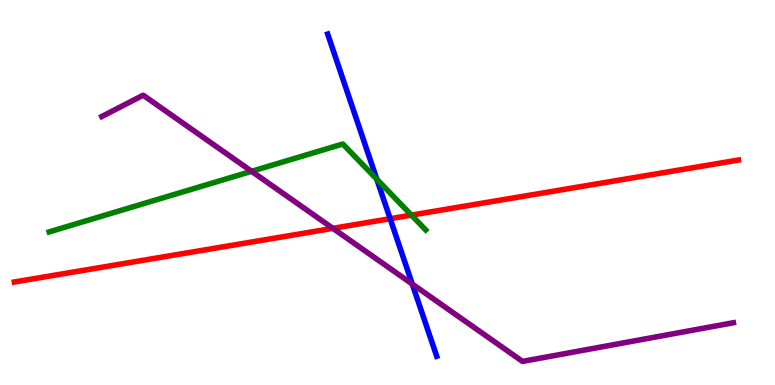[{'lines': ['blue', 'red'], 'intersections': [{'x': 5.03, 'y': 4.32}]}, {'lines': ['green', 'red'], 'intersections': [{'x': 5.31, 'y': 4.41}]}, {'lines': ['purple', 'red'], 'intersections': [{'x': 4.3, 'y': 4.07}]}, {'lines': ['blue', 'green'], 'intersections': [{'x': 4.86, 'y': 5.34}]}, {'lines': ['blue', 'purple'], 'intersections': [{'x': 5.32, 'y': 2.62}]}, {'lines': ['green', 'purple'], 'intersections': [{'x': 3.25, 'y': 5.55}]}]